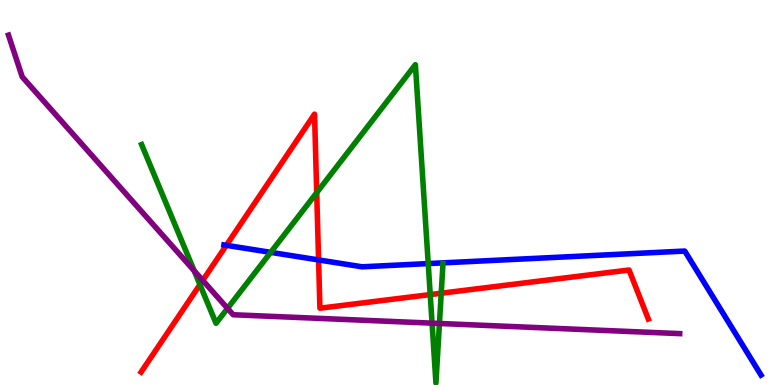[{'lines': ['blue', 'red'], 'intersections': [{'x': 2.92, 'y': 3.63}, {'x': 4.11, 'y': 3.25}]}, {'lines': ['green', 'red'], 'intersections': [{'x': 2.58, 'y': 2.61}, {'x': 4.09, 'y': 5.0}, {'x': 5.55, 'y': 2.35}, {'x': 5.69, 'y': 2.38}]}, {'lines': ['purple', 'red'], 'intersections': [{'x': 2.62, 'y': 2.72}]}, {'lines': ['blue', 'green'], 'intersections': [{'x': 3.49, 'y': 3.45}, {'x': 5.53, 'y': 3.15}]}, {'lines': ['blue', 'purple'], 'intersections': []}, {'lines': ['green', 'purple'], 'intersections': [{'x': 2.5, 'y': 2.97}, {'x': 2.94, 'y': 1.99}, {'x': 5.58, 'y': 1.61}, {'x': 5.67, 'y': 1.6}]}]